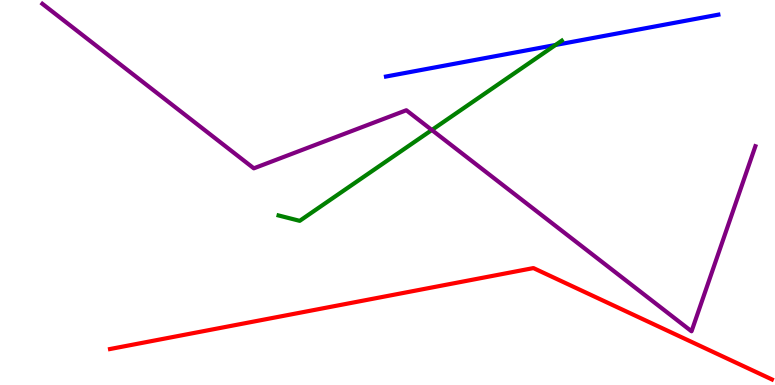[{'lines': ['blue', 'red'], 'intersections': []}, {'lines': ['green', 'red'], 'intersections': []}, {'lines': ['purple', 'red'], 'intersections': []}, {'lines': ['blue', 'green'], 'intersections': [{'x': 7.17, 'y': 8.83}]}, {'lines': ['blue', 'purple'], 'intersections': []}, {'lines': ['green', 'purple'], 'intersections': [{'x': 5.57, 'y': 6.62}]}]